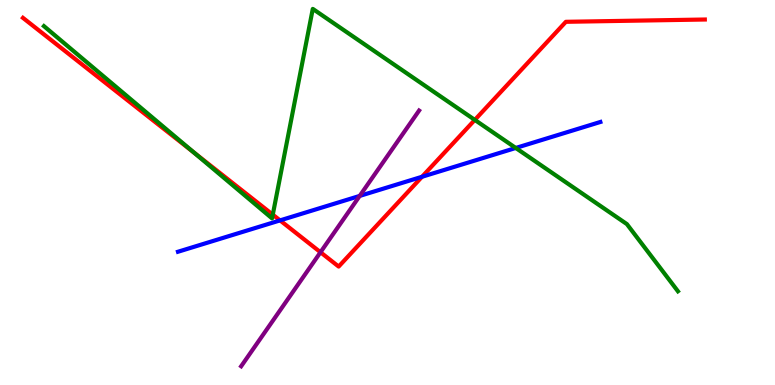[{'lines': ['blue', 'red'], 'intersections': [{'x': 3.61, 'y': 4.28}, {'x': 5.45, 'y': 5.41}]}, {'lines': ['green', 'red'], 'intersections': [{'x': 2.5, 'y': 6.03}, {'x': 3.52, 'y': 4.42}, {'x': 6.13, 'y': 6.89}]}, {'lines': ['purple', 'red'], 'intersections': [{'x': 4.14, 'y': 3.45}]}, {'lines': ['blue', 'green'], 'intersections': [{'x': 6.66, 'y': 6.16}]}, {'lines': ['blue', 'purple'], 'intersections': [{'x': 4.64, 'y': 4.91}]}, {'lines': ['green', 'purple'], 'intersections': []}]